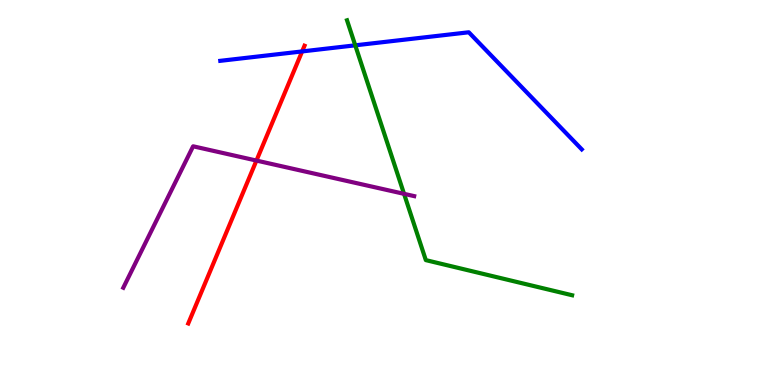[{'lines': ['blue', 'red'], 'intersections': [{'x': 3.9, 'y': 8.66}]}, {'lines': ['green', 'red'], 'intersections': []}, {'lines': ['purple', 'red'], 'intersections': [{'x': 3.31, 'y': 5.83}]}, {'lines': ['blue', 'green'], 'intersections': [{'x': 4.58, 'y': 8.82}]}, {'lines': ['blue', 'purple'], 'intersections': []}, {'lines': ['green', 'purple'], 'intersections': [{'x': 5.21, 'y': 4.97}]}]